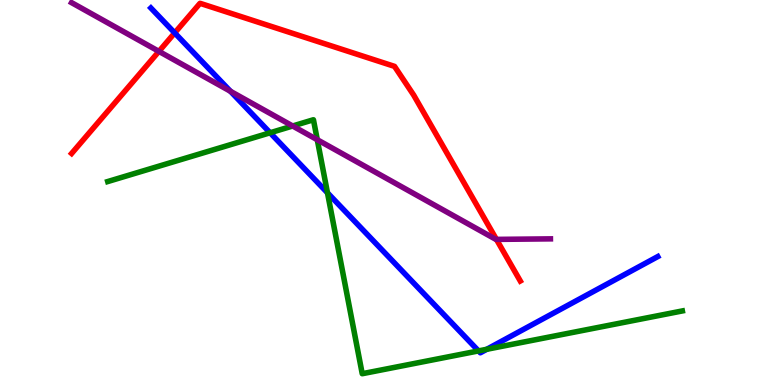[{'lines': ['blue', 'red'], 'intersections': [{'x': 2.25, 'y': 9.14}]}, {'lines': ['green', 'red'], 'intersections': []}, {'lines': ['purple', 'red'], 'intersections': [{'x': 2.05, 'y': 8.67}, {'x': 6.41, 'y': 3.78}]}, {'lines': ['blue', 'green'], 'intersections': [{'x': 3.49, 'y': 6.55}, {'x': 4.23, 'y': 4.99}, {'x': 6.17, 'y': 0.886}, {'x': 6.28, 'y': 0.928}]}, {'lines': ['blue', 'purple'], 'intersections': [{'x': 2.97, 'y': 7.63}]}, {'lines': ['green', 'purple'], 'intersections': [{'x': 3.78, 'y': 6.73}, {'x': 4.09, 'y': 6.37}]}]